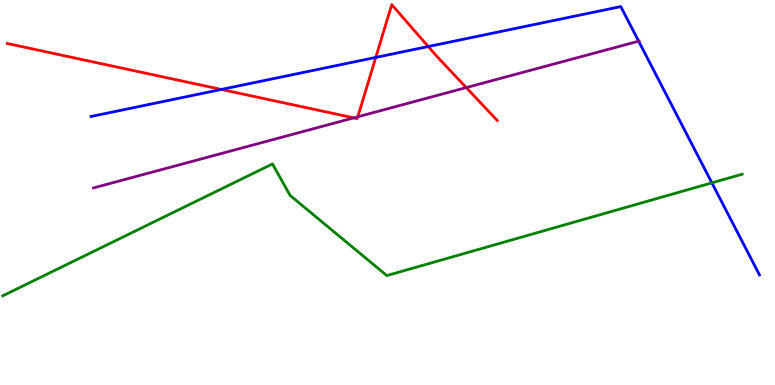[{'lines': ['blue', 'red'], 'intersections': [{'x': 2.86, 'y': 7.68}, {'x': 4.85, 'y': 8.51}, {'x': 5.53, 'y': 8.79}]}, {'lines': ['green', 'red'], 'intersections': []}, {'lines': ['purple', 'red'], 'intersections': [{'x': 4.57, 'y': 6.94}, {'x': 4.62, 'y': 6.97}, {'x': 6.02, 'y': 7.72}]}, {'lines': ['blue', 'green'], 'intersections': [{'x': 9.19, 'y': 5.25}]}, {'lines': ['blue', 'purple'], 'intersections': [{'x': 8.24, 'y': 8.93}]}, {'lines': ['green', 'purple'], 'intersections': []}]